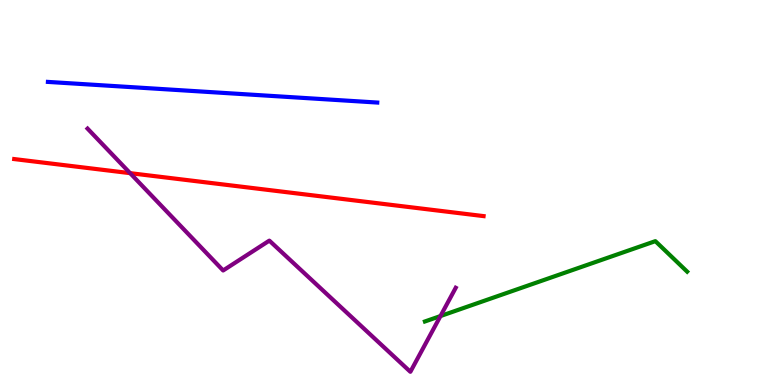[{'lines': ['blue', 'red'], 'intersections': []}, {'lines': ['green', 'red'], 'intersections': []}, {'lines': ['purple', 'red'], 'intersections': [{'x': 1.68, 'y': 5.5}]}, {'lines': ['blue', 'green'], 'intersections': []}, {'lines': ['blue', 'purple'], 'intersections': []}, {'lines': ['green', 'purple'], 'intersections': [{'x': 5.68, 'y': 1.79}]}]